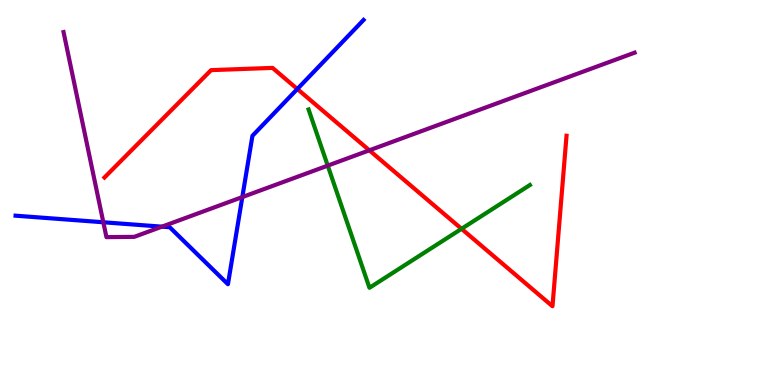[{'lines': ['blue', 'red'], 'intersections': [{'x': 3.84, 'y': 7.69}]}, {'lines': ['green', 'red'], 'intersections': [{'x': 5.96, 'y': 4.06}]}, {'lines': ['purple', 'red'], 'intersections': [{'x': 4.77, 'y': 6.1}]}, {'lines': ['blue', 'green'], 'intersections': []}, {'lines': ['blue', 'purple'], 'intersections': [{'x': 1.33, 'y': 4.23}, {'x': 2.09, 'y': 4.11}, {'x': 3.13, 'y': 4.88}]}, {'lines': ['green', 'purple'], 'intersections': [{'x': 4.23, 'y': 5.7}]}]